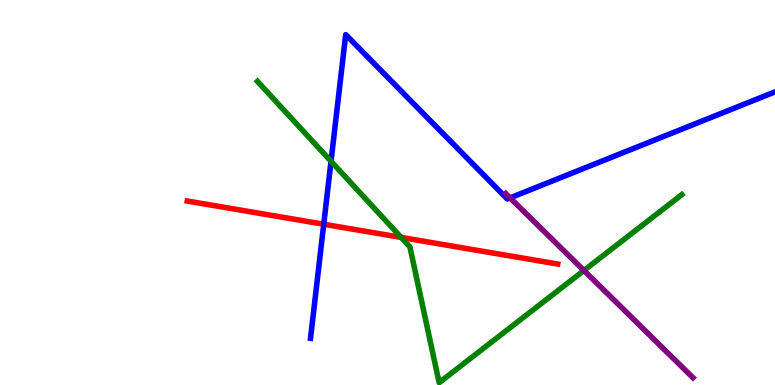[{'lines': ['blue', 'red'], 'intersections': [{'x': 4.18, 'y': 4.18}]}, {'lines': ['green', 'red'], 'intersections': [{'x': 5.18, 'y': 3.83}]}, {'lines': ['purple', 'red'], 'intersections': []}, {'lines': ['blue', 'green'], 'intersections': [{'x': 4.27, 'y': 5.81}]}, {'lines': ['blue', 'purple'], 'intersections': [{'x': 6.58, 'y': 4.86}]}, {'lines': ['green', 'purple'], 'intersections': [{'x': 7.53, 'y': 2.97}]}]